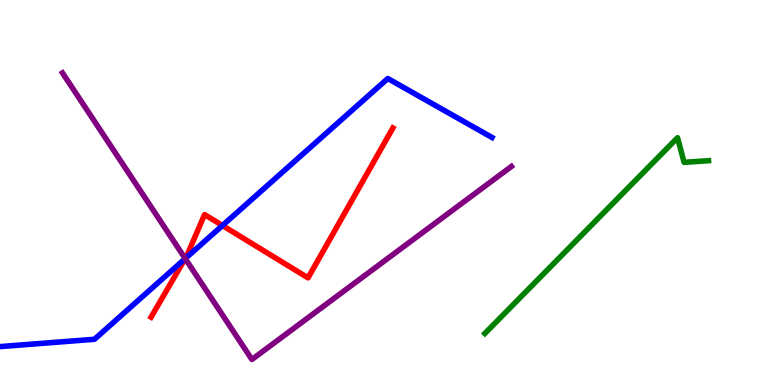[{'lines': ['blue', 'red'], 'intersections': [{'x': 2.39, 'y': 3.28}, {'x': 2.87, 'y': 4.14}]}, {'lines': ['green', 'red'], 'intersections': []}, {'lines': ['purple', 'red'], 'intersections': [{'x': 2.39, 'y': 3.29}]}, {'lines': ['blue', 'green'], 'intersections': []}, {'lines': ['blue', 'purple'], 'intersections': [{'x': 2.39, 'y': 3.28}]}, {'lines': ['green', 'purple'], 'intersections': []}]